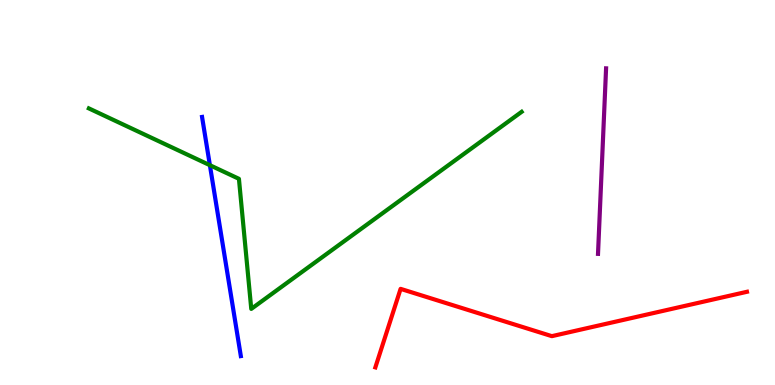[{'lines': ['blue', 'red'], 'intersections': []}, {'lines': ['green', 'red'], 'intersections': []}, {'lines': ['purple', 'red'], 'intersections': []}, {'lines': ['blue', 'green'], 'intersections': [{'x': 2.71, 'y': 5.71}]}, {'lines': ['blue', 'purple'], 'intersections': []}, {'lines': ['green', 'purple'], 'intersections': []}]